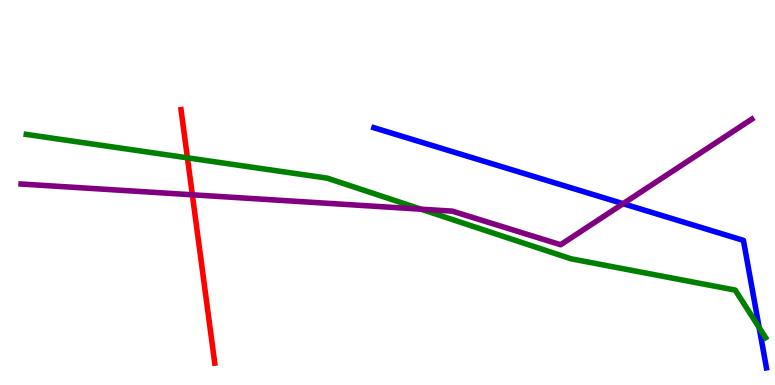[{'lines': ['blue', 'red'], 'intersections': []}, {'lines': ['green', 'red'], 'intersections': [{'x': 2.42, 'y': 5.9}]}, {'lines': ['purple', 'red'], 'intersections': [{'x': 2.48, 'y': 4.94}]}, {'lines': ['blue', 'green'], 'intersections': [{'x': 9.8, 'y': 1.49}]}, {'lines': ['blue', 'purple'], 'intersections': [{'x': 8.04, 'y': 4.71}]}, {'lines': ['green', 'purple'], 'intersections': [{'x': 5.43, 'y': 4.57}]}]